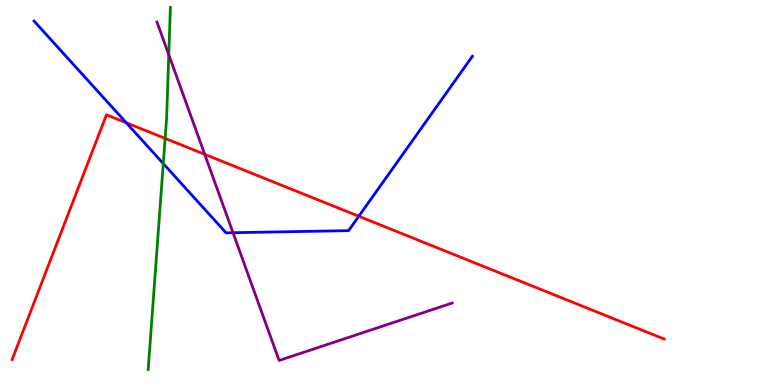[{'lines': ['blue', 'red'], 'intersections': [{'x': 1.63, 'y': 6.81}, {'x': 4.63, 'y': 4.38}]}, {'lines': ['green', 'red'], 'intersections': [{'x': 2.13, 'y': 6.41}]}, {'lines': ['purple', 'red'], 'intersections': [{'x': 2.64, 'y': 5.99}]}, {'lines': ['blue', 'green'], 'intersections': [{'x': 2.11, 'y': 5.75}]}, {'lines': ['blue', 'purple'], 'intersections': [{'x': 3.01, 'y': 3.96}]}, {'lines': ['green', 'purple'], 'intersections': [{'x': 2.18, 'y': 8.58}]}]